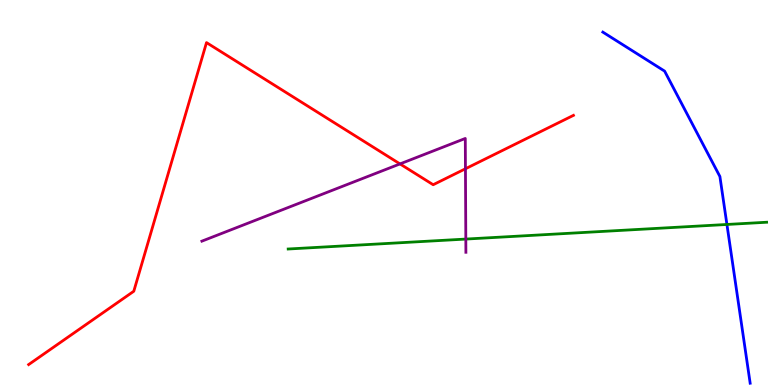[{'lines': ['blue', 'red'], 'intersections': []}, {'lines': ['green', 'red'], 'intersections': []}, {'lines': ['purple', 'red'], 'intersections': [{'x': 5.16, 'y': 5.74}, {'x': 6.01, 'y': 5.62}]}, {'lines': ['blue', 'green'], 'intersections': [{'x': 9.38, 'y': 4.17}]}, {'lines': ['blue', 'purple'], 'intersections': []}, {'lines': ['green', 'purple'], 'intersections': [{'x': 6.01, 'y': 3.79}]}]